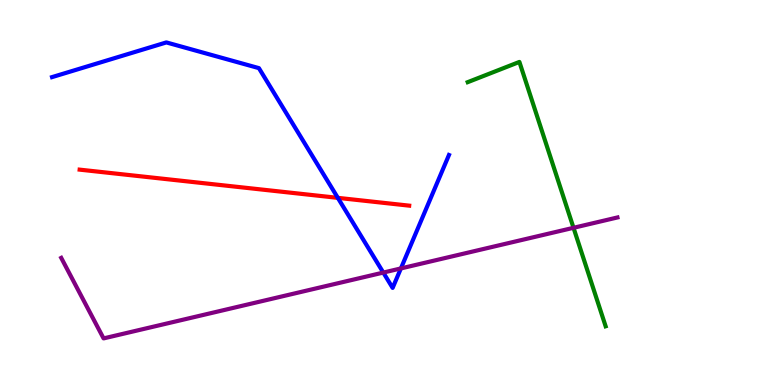[{'lines': ['blue', 'red'], 'intersections': [{'x': 4.36, 'y': 4.86}]}, {'lines': ['green', 'red'], 'intersections': []}, {'lines': ['purple', 'red'], 'intersections': []}, {'lines': ['blue', 'green'], 'intersections': []}, {'lines': ['blue', 'purple'], 'intersections': [{'x': 4.95, 'y': 2.92}, {'x': 5.17, 'y': 3.03}]}, {'lines': ['green', 'purple'], 'intersections': [{'x': 7.4, 'y': 4.08}]}]